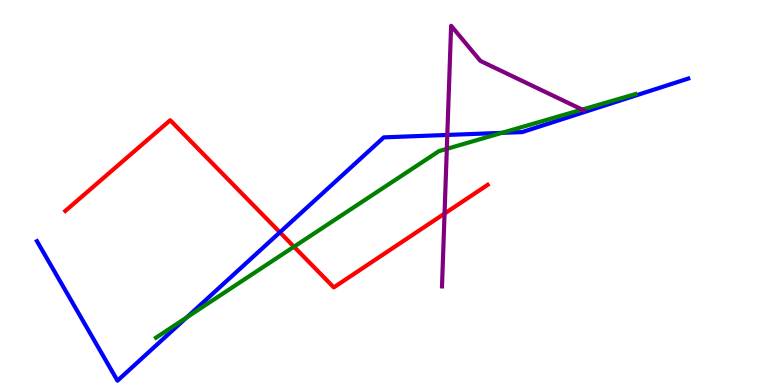[{'lines': ['blue', 'red'], 'intersections': [{'x': 3.61, 'y': 3.97}]}, {'lines': ['green', 'red'], 'intersections': [{'x': 3.79, 'y': 3.59}]}, {'lines': ['purple', 'red'], 'intersections': [{'x': 5.74, 'y': 4.45}]}, {'lines': ['blue', 'green'], 'intersections': [{'x': 2.41, 'y': 1.75}, {'x': 6.48, 'y': 6.55}]}, {'lines': ['blue', 'purple'], 'intersections': [{'x': 5.77, 'y': 6.5}]}, {'lines': ['green', 'purple'], 'intersections': [{'x': 5.77, 'y': 6.13}, {'x': 7.51, 'y': 7.15}]}]